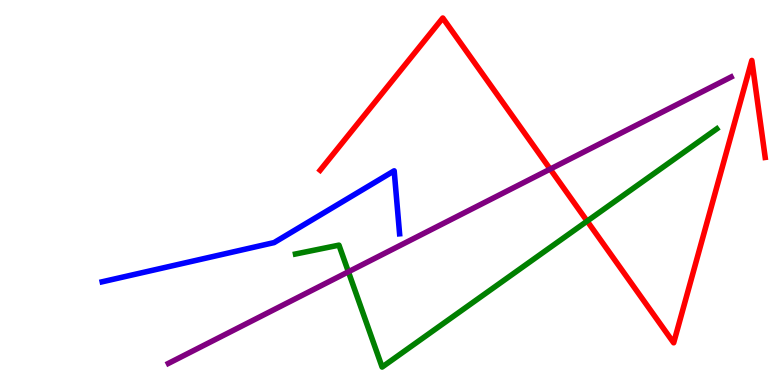[{'lines': ['blue', 'red'], 'intersections': []}, {'lines': ['green', 'red'], 'intersections': [{'x': 7.58, 'y': 4.26}]}, {'lines': ['purple', 'red'], 'intersections': [{'x': 7.1, 'y': 5.61}]}, {'lines': ['blue', 'green'], 'intersections': []}, {'lines': ['blue', 'purple'], 'intersections': []}, {'lines': ['green', 'purple'], 'intersections': [{'x': 4.5, 'y': 2.94}]}]